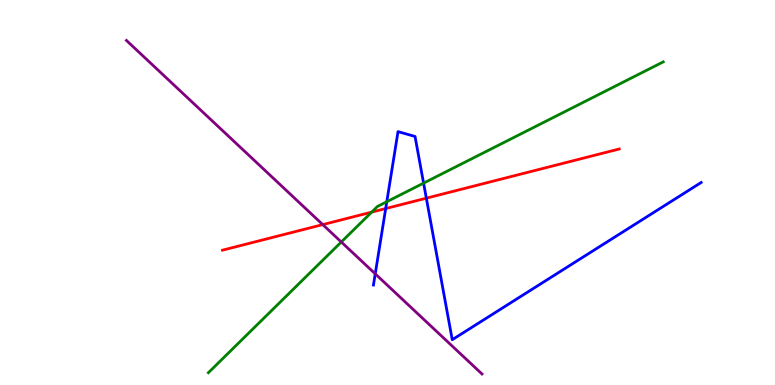[{'lines': ['blue', 'red'], 'intersections': [{'x': 4.98, 'y': 4.58}, {'x': 5.5, 'y': 4.85}]}, {'lines': ['green', 'red'], 'intersections': [{'x': 4.8, 'y': 4.49}]}, {'lines': ['purple', 'red'], 'intersections': [{'x': 4.16, 'y': 4.17}]}, {'lines': ['blue', 'green'], 'intersections': [{'x': 4.99, 'y': 4.76}, {'x': 5.47, 'y': 5.24}]}, {'lines': ['blue', 'purple'], 'intersections': [{'x': 4.84, 'y': 2.89}]}, {'lines': ['green', 'purple'], 'intersections': [{'x': 4.4, 'y': 3.71}]}]